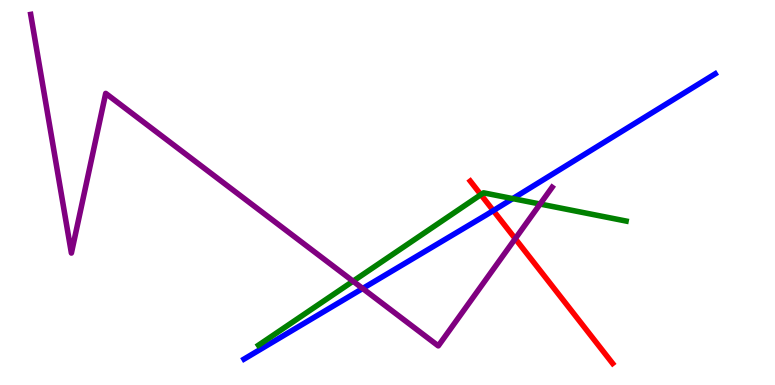[{'lines': ['blue', 'red'], 'intersections': [{'x': 6.37, 'y': 4.53}]}, {'lines': ['green', 'red'], 'intersections': [{'x': 6.2, 'y': 4.94}]}, {'lines': ['purple', 'red'], 'intersections': [{'x': 6.65, 'y': 3.8}]}, {'lines': ['blue', 'green'], 'intersections': [{'x': 6.62, 'y': 4.84}]}, {'lines': ['blue', 'purple'], 'intersections': [{'x': 4.68, 'y': 2.51}]}, {'lines': ['green', 'purple'], 'intersections': [{'x': 4.56, 'y': 2.7}, {'x': 6.97, 'y': 4.7}]}]